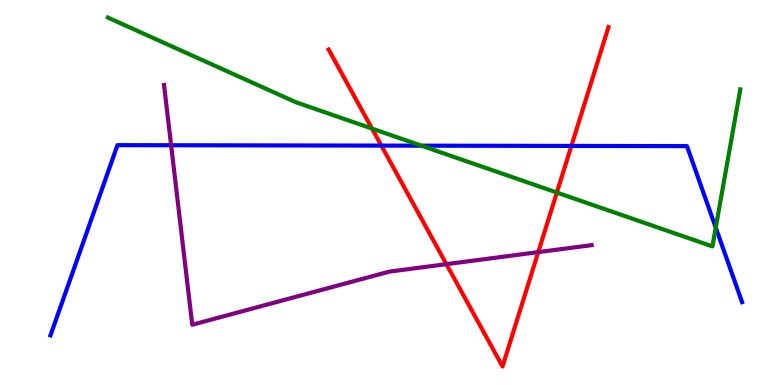[{'lines': ['blue', 'red'], 'intersections': [{'x': 4.92, 'y': 6.22}, {'x': 7.37, 'y': 6.21}]}, {'lines': ['green', 'red'], 'intersections': [{'x': 4.8, 'y': 6.66}, {'x': 7.18, 'y': 5.0}]}, {'lines': ['purple', 'red'], 'intersections': [{'x': 5.76, 'y': 3.14}, {'x': 6.94, 'y': 3.45}]}, {'lines': ['blue', 'green'], 'intersections': [{'x': 5.44, 'y': 6.22}, {'x': 9.24, 'y': 4.09}]}, {'lines': ['blue', 'purple'], 'intersections': [{'x': 2.21, 'y': 6.23}]}, {'lines': ['green', 'purple'], 'intersections': []}]